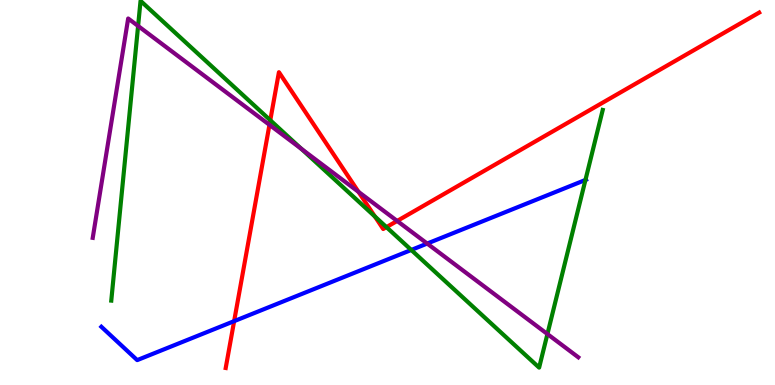[{'lines': ['blue', 'red'], 'intersections': [{'x': 3.02, 'y': 1.66}]}, {'lines': ['green', 'red'], 'intersections': [{'x': 3.49, 'y': 6.88}, {'x': 4.84, 'y': 4.38}, {'x': 4.99, 'y': 4.1}]}, {'lines': ['purple', 'red'], 'intersections': [{'x': 3.48, 'y': 6.76}, {'x': 4.63, 'y': 5.02}, {'x': 5.12, 'y': 4.26}]}, {'lines': ['blue', 'green'], 'intersections': [{'x': 5.31, 'y': 3.51}, {'x': 7.55, 'y': 5.33}]}, {'lines': ['blue', 'purple'], 'intersections': [{'x': 5.51, 'y': 3.67}]}, {'lines': ['green', 'purple'], 'intersections': [{'x': 1.78, 'y': 9.33}, {'x': 3.89, 'y': 6.13}, {'x': 7.06, 'y': 1.32}]}]